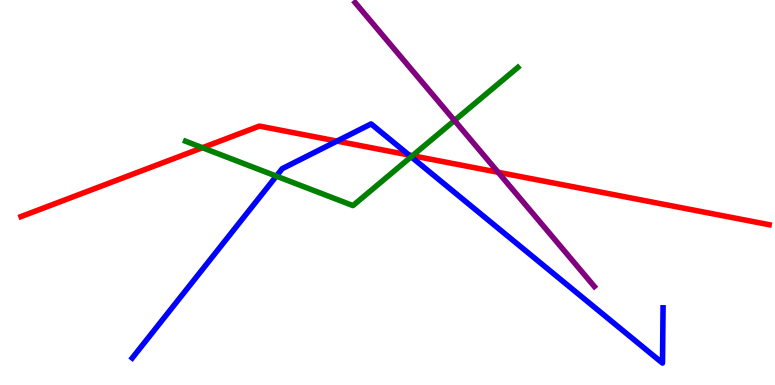[{'lines': ['blue', 'red'], 'intersections': [{'x': 4.35, 'y': 6.34}, {'x': 5.28, 'y': 5.97}]}, {'lines': ['green', 'red'], 'intersections': [{'x': 2.61, 'y': 6.16}, {'x': 5.32, 'y': 5.96}]}, {'lines': ['purple', 'red'], 'intersections': [{'x': 6.43, 'y': 5.53}]}, {'lines': ['blue', 'green'], 'intersections': [{'x': 3.57, 'y': 5.43}, {'x': 5.31, 'y': 5.93}]}, {'lines': ['blue', 'purple'], 'intersections': []}, {'lines': ['green', 'purple'], 'intersections': [{'x': 5.86, 'y': 6.87}]}]